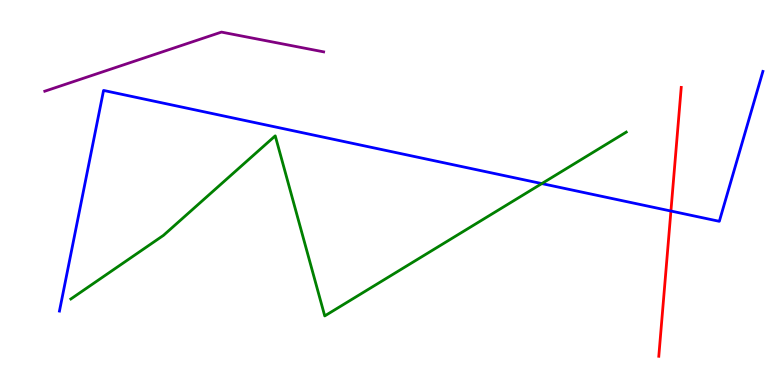[{'lines': ['blue', 'red'], 'intersections': [{'x': 8.66, 'y': 4.52}]}, {'lines': ['green', 'red'], 'intersections': []}, {'lines': ['purple', 'red'], 'intersections': []}, {'lines': ['blue', 'green'], 'intersections': [{'x': 6.99, 'y': 5.23}]}, {'lines': ['blue', 'purple'], 'intersections': []}, {'lines': ['green', 'purple'], 'intersections': []}]